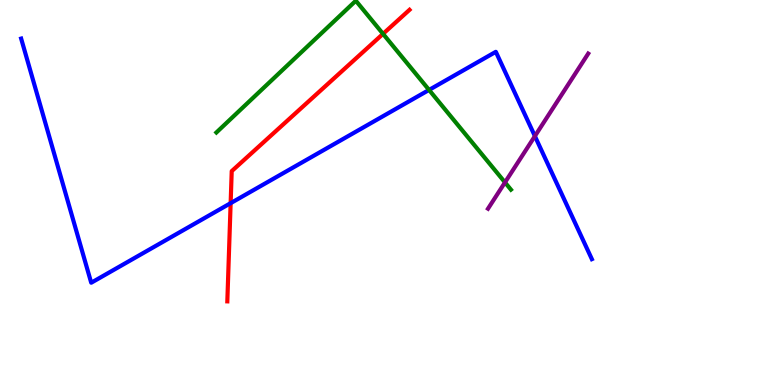[{'lines': ['blue', 'red'], 'intersections': [{'x': 2.98, 'y': 4.72}]}, {'lines': ['green', 'red'], 'intersections': [{'x': 4.94, 'y': 9.12}]}, {'lines': ['purple', 'red'], 'intersections': []}, {'lines': ['blue', 'green'], 'intersections': [{'x': 5.54, 'y': 7.66}]}, {'lines': ['blue', 'purple'], 'intersections': [{'x': 6.9, 'y': 6.46}]}, {'lines': ['green', 'purple'], 'intersections': [{'x': 6.52, 'y': 5.26}]}]